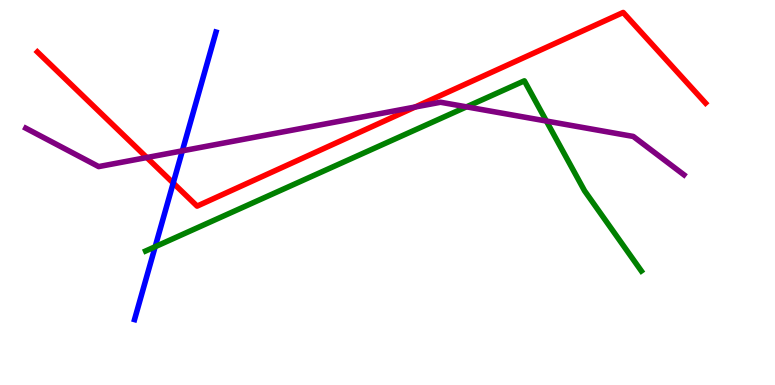[{'lines': ['blue', 'red'], 'intersections': [{'x': 2.24, 'y': 5.25}]}, {'lines': ['green', 'red'], 'intersections': []}, {'lines': ['purple', 'red'], 'intersections': [{'x': 1.89, 'y': 5.91}, {'x': 5.36, 'y': 7.22}]}, {'lines': ['blue', 'green'], 'intersections': [{'x': 2.0, 'y': 3.59}]}, {'lines': ['blue', 'purple'], 'intersections': [{'x': 2.35, 'y': 6.08}]}, {'lines': ['green', 'purple'], 'intersections': [{'x': 6.02, 'y': 7.22}, {'x': 7.05, 'y': 6.86}]}]